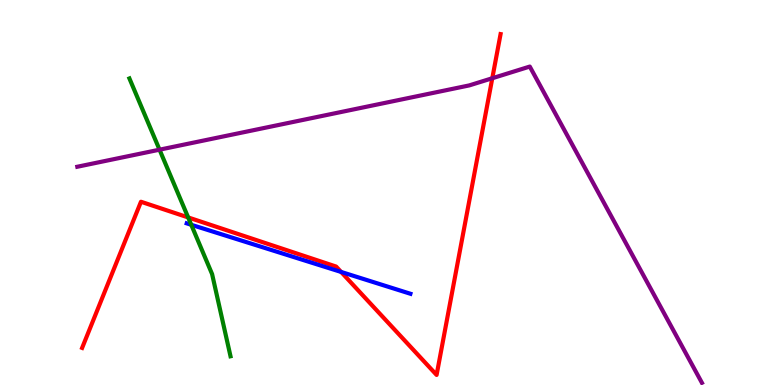[{'lines': ['blue', 'red'], 'intersections': [{'x': 4.4, 'y': 2.94}]}, {'lines': ['green', 'red'], 'intersections': [{'x': 2.43, 'y': 4.35}]}, {'lines': ['purple', 'red'], 'intersections': [{'x': 6.35, 'y': 7.97}]}, {'lines': ['blue', 'green'], 'intersections': [{'x': 2.47, 'y': 4.16}]}, {'lines': ['blue', 'purple'], 'intersections': []}, {'lines': ['green', 'purple'], 'intersections': [{'x': 2.06, 'y': 6.11}]}]